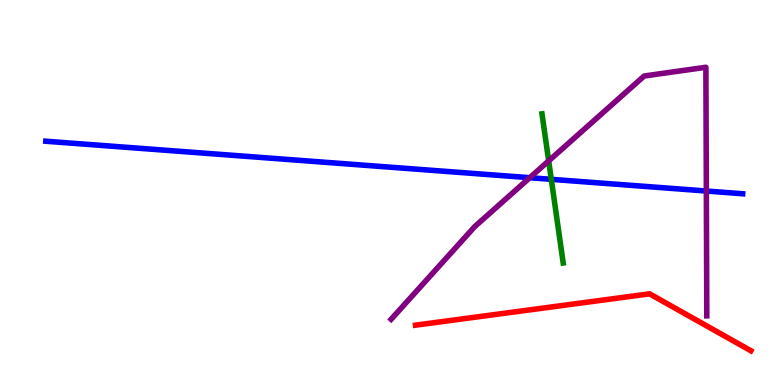[{'lines': ['blue', 'red'], 'intersections': []}, {'lines': ['green', 'red'], 'intersections': []}, {'lines': ['purple', 'red'], 'intersections': []}, {'lines': ['blue', 'green'], 'intersections': [{'x': 7.11, 'y': 5.34}]}, {'lines': ['blue', 'purple'], 'intersections': [{'x': 6.84, 'y': 5.38}, {'x': 9.11, 'y': 5.04}]}, {'lines': ['green', 'purple'], 'intersections': [{'x': 7.08, 'y': 5.82}]}]